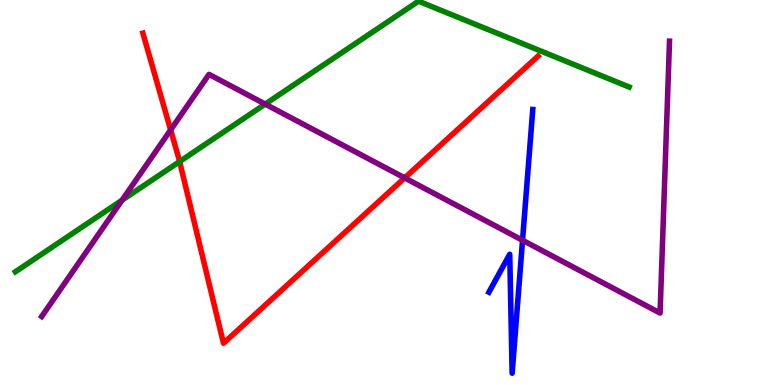[{'lines': ['blue', 'red'], 'intersections': []}, {'lines': ['green', 'red'], 'intersections': [{'x': 2.32, 'y': 5.8}]}, {'lines': ['purple', 'red'], 'intersections': [{'x': 2.2, 'y': 6.63}, {'x': 5.22, 'y': 5.38}]}, {'lines': ['blue', 'green'], 'intersections': []}, {'lines': ['blue', 'purple'], 'intersections': [{'x': 6.74, 'y': 3.76}]}, {'lines': ['green', 'purple'], 'intersections': [{'x': 1.58, 'y': 4.8}, {'x': 3.42, 'y': 7.3}]}]